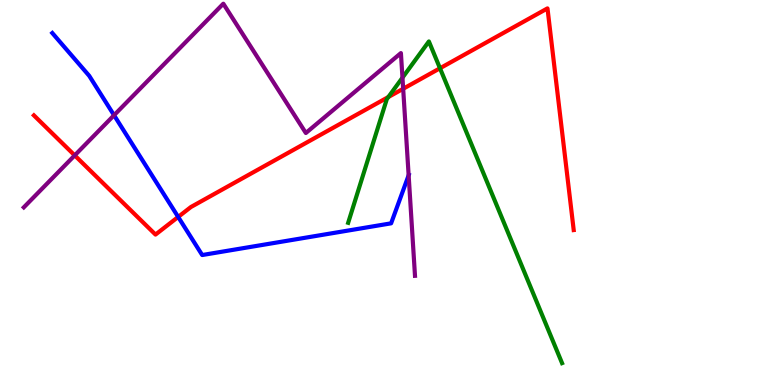[{'lines': ['blue', 'red'], 'intersections': [{'x': 2.3, 'y': 4.37}]}, {'lines': ['green', 'red'], 'intersections': [{'x': 5.01, 'y': 7.48}, {'x': 5.68, 'y': 8.23}]}, {'lines': ['purple', 'red'], 'intersections': [{'x': 0.964, 'y': 5.96}, {'x': 5.2, 'y': 7.69}]}, {'lines': ['blue', 'green'], 'intersections': []}, {'lines': ['blue', 'purple'], 'intersections': [{'x': 1.47, 'y': 7.01}, {'x': 5.27, 'y': 5.45}]}, {'lines': ['green', 'purple'], 'intersections': [{'x': 5.19, 'y': 7.98}]}]